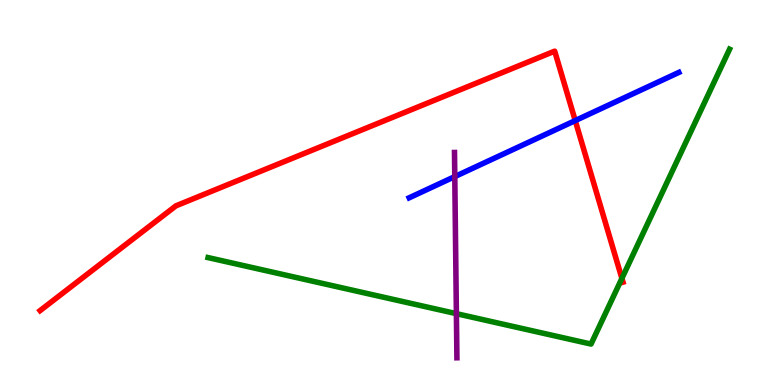[{'lines': ['blue', 'red'], 'intersections': [{'x': 7.42, 'y': 6.87}]}, {'lines': ['green', 'red'], 'intersections': [{'x': 8.02, 'y': 2.77}]}, {'lines': ['purple', 'red'], 'intersections': []}, {'lines': ['blue', 'green'], 'intersections': []}, {'lines': ['blue', 'purple'], 'intersections': [{'x': 5.87, 'y': 5.41}]}, {'lines': ['green', 'purple'], 'intersections': [{'x': 5.89, 'y': 1.85}]}]